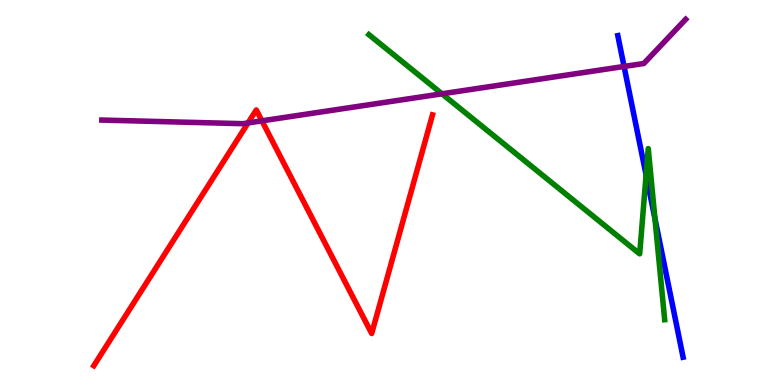[{'lines': ['blue', 'red'], 'intersections': []}, {'lines': ['green', 'red'], 'intersections': []}, {'lines': ['purple', 'red'], 'intersections': [{'x': 3.2, 'y': 6.81}, {'x': 3.38, 'y': 6.86}]}, {'lines': ['blue', 'green'], 'intersections': [{'x': 8.34, 'y': 5.46}, {'x': 8.45, 'y': 4.32}]}, {'lines': ['blue', 'purple'], 'intersections': [{'x': 8.05, 'y': 8.27}]}, {'lines': ['green', 'purple'], 'intersections': [{'x': 5.7, 'y': 7.56}]}]